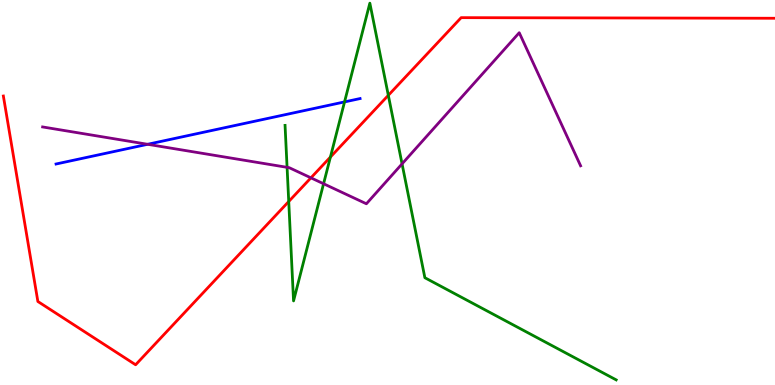[{'lines': ['blue', 'red'], 'intersections': []}, {'lines': ['green', 'red'], 'intersections': [{'x': 3.73, 'y': 4.77}, {'x': 4.26, 'y': 5.92}, {'x': 5.01, 'y': 7.52}]}, {'lines': ['purple', 'red'], 'intersections': [{'x': 4.01, 'y': 5.38}]}, {'lines': ['blue', 'green'], 'intersections': [{'x': 4.45, 'y': 7.35}]}, {'lines': ['blue', 'purple'], 'intersections': [{'x': 1.91, 'y': 6.25}]}, {'lines': ['green', 'purple'], 'intersections': [{'x': 3.7, 'y': 5.65}, {'x': 4.18, 'y': 5.23}, {'x': 5.19, 'y': 5.74}]}]